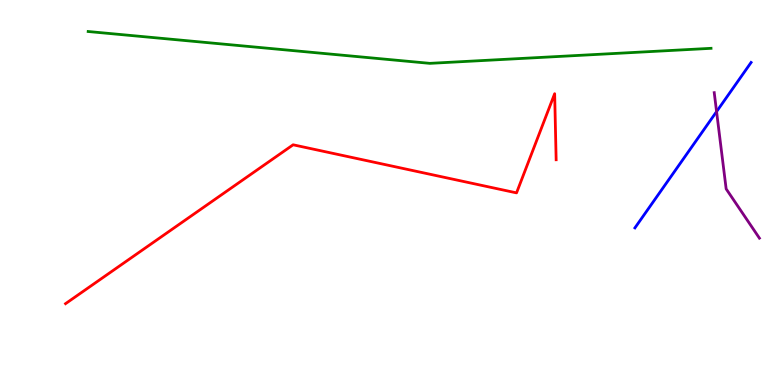[{'lines': ['blue', 'red'], 'intersections': []}, {'lines': ['green', 'red'], 'intersections': []}, {'lines': ['purple', 'red'], 'intersections': []}, {'lines': ['blue', 'green'], 'intersections': []}, {'lines': ['blue', 'purple'], 'intersections': [{'x': 9.25, 'y': 7.1}]}, {'lines': ['green', 'purple'], 'intersections': []}]